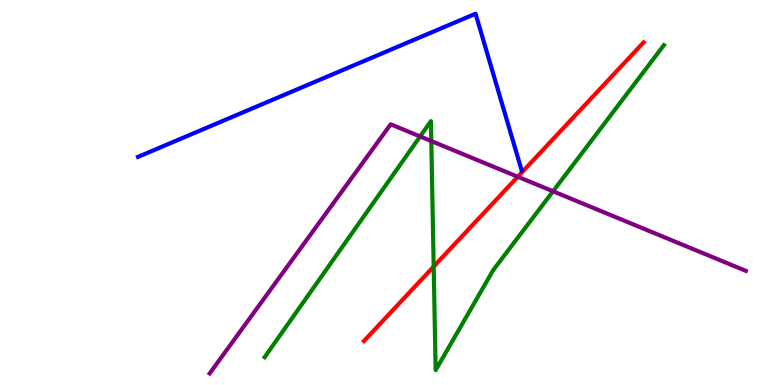[{'lines': ['blue', 'red'], 'intersections': []}, {'lines': ['green', 'red'], 'intersections': [{'x': 5.6, 'y': 3.08}]}, {'lines': ['purple', 'red'], 'intersections': [{'x': 6.68, 'y': 5.41}]}, {'lines': ['blue', 'green'], 'intersections': []}, {'lines': ['blue', 'purple'], 'intersections': []}, {'lines': ['green', 'purple'], 'intersections': [{'x': 5.42, 'y': 6.46}, {'x': 5.57, 'y': 6.34}, {'x': 7.14, 'y': 5.03}]}]